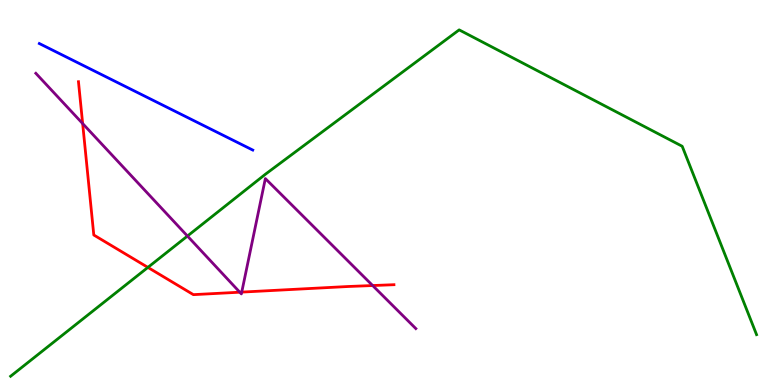[{'lines': ['blue', 'red'], 'intersections': []}, {'lines': ['green', 'red'], 'intersections': [{'x': 1.91, 'y': 3.05}]}, {'lines': ['purple', 'red'], 'intersections': [{'x': 1.07, 'y': 6.79}, {'x': 3.09, 'y': 2.41}, {'x': 3.12, 'y': 2.41}, {'x': 4.81, 'y': 2.58}]}, {'lines': ['blue', 'green'], 'intersections': []}, {'lines': ['blue', 'purple'], 'intersections': []}, {'lines': ['green', 'purple'], 'intersections': [{'x': 2.42, 'y': 3.87}]}]